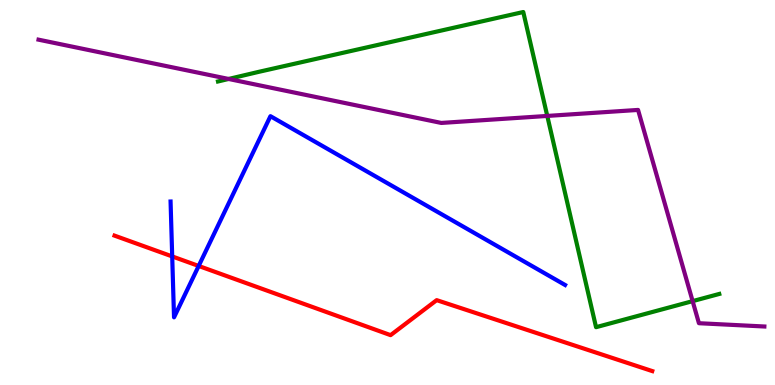[{'lines': ['blue', 'red'], 'intersections': [{'x': 2.22, 'y': 3.34}, {'x': 2.56, 'y': 3.09}]}, {'lines': ['green', 'red'], 'intersections': []}, {'lines': ['purple', 'red'], 'intersections': []}, {'lines': ['blue', 'green'], 'intersections': []}, {'lines': ['blue', 'purple'], 'intersections': []}, {'lines': ['green', 'purple'], 'intersections': [{'x': 2.95, 'y': 7.95}, {'x': 7.06, 'y': 6.99}, {'x': 8.94, 'y': 2.18}]}]